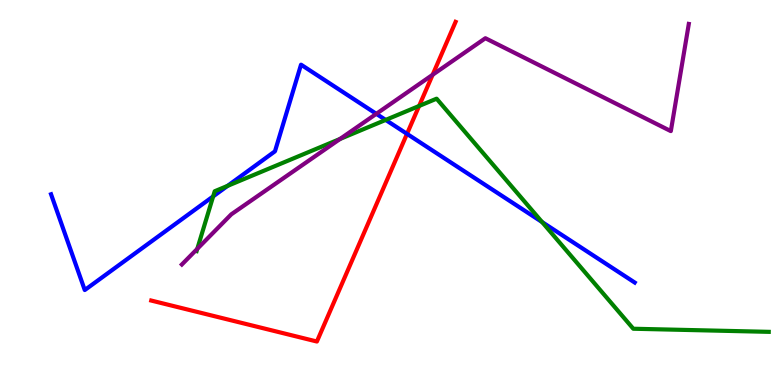[{'lines': ['blue', 'red'], 'intersections': [{'x': 5.25, 'y': 6.52}]}, {'lines': ['green', 'red'], 'intersections': [{'x': 5.41, 'y': 7.25}]}, {'lines': ['purple', 'red'], 'intersections': [{'x': 5.58, 'y': 8.06}]}, {'lines': ['blue', 'green'], 'intersections': [{'x': 2.75, 'y': 4.9}, {'x': 2.94, 'y': 5.17}, {'x': 4.98, 'y': 6.89}, {'x': 6.99, 'y': 4.23}]}, {'lines': ['blue', 'purple'], 'intersections': [{'x': 4.86, 'y': 7.04}]}, {'lines': ['green', 'purple'], 'intersections': [{'x': 2.55, 'y': 3.54}, {'x': 4.39, 'y': 6.39}]}]